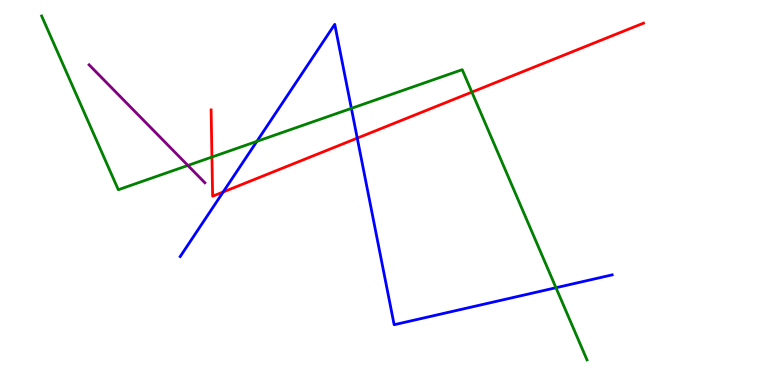[{'lines': ['blue', 'red'], 'intersections': [{'x': 2.88, 'y': 5.01}, {'x': 4.61, 'y': 6.41}]}, {'lines': ['green', 'red'], 'intersections': [{'x': 2.73, 'y': 5.92}, {'x': 6.09, 'y': 7.61}]}, {'lines': ['purple', 'red'], 'intersections': []}, {'lines': ['blue', 'green'], 'intersections': [{'x': 3.31, 'y': 6.33}, {'x': 4.53, 'y': 7.18}, {'x': 7.17, 'y': 2.53}]}, {'lines': ['blue', 'purple'], 'intersections': []}, {'lines': ['green', 'purple'], 'intersections': [{'x': 2.42, 'y': 5.7}]}]